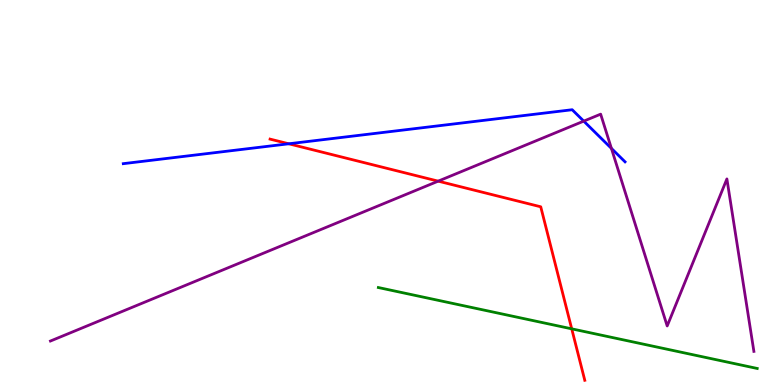[{'lines': ['blue', 'red'], 'intersections': [{'x': 3.73, 'y': 6.27}]}, {'lines': ['green', 'red'], 'intersections': [{'x': 7.38, 'y': 1.46}]}, {'lines': ['purple', 'red'], 'intersections': [{'x': 5.65, 'y': 5.29}]}, {'lines': ['blue', 'green'], 'intersections': []}, {'lines': ['blue', 'purple'], 'intersections': [{'x': 7.53, 'y': 6.85}, {'x': 7.89, 'y': 6.15}]}, {'lines': ['green', 'purple'], 'intersections': []}]